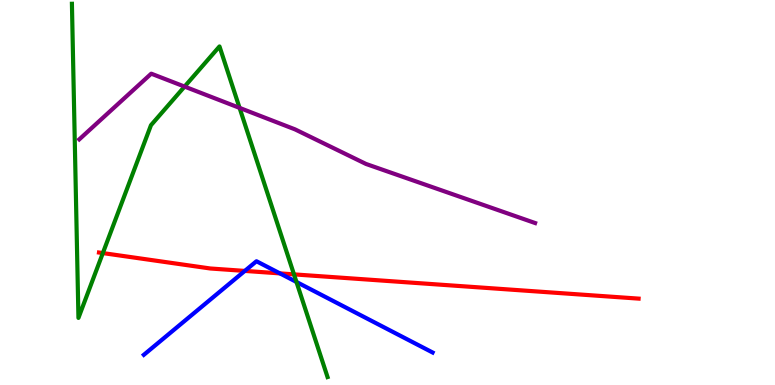[{'lines': ['blue', 'red'], 'intersections': [{'x': 3.16, 'y': 2.96}, {'x': 3.61, 'y': 2.9}]}, {'lines': ['green', 'red'], 'intersections': [{'x': 1.33, 'y': 3.43}, {'x': 3.79, 'y': 2.87}]}, {'lines': ['purple', 'red'], 'intersections': []}, {'lines': ['blue', 'green'], 'intersections': [{'x': 3.83, 'y': 2.68}]}, {'lines': ['blue', 'purple'], 'intersections': []}, {'lines': ['green', 'purple'], 'intersections': [{'x': 2.38, 'y': 7.75}, {'x': 3.09, 'y': 7.2}]}]